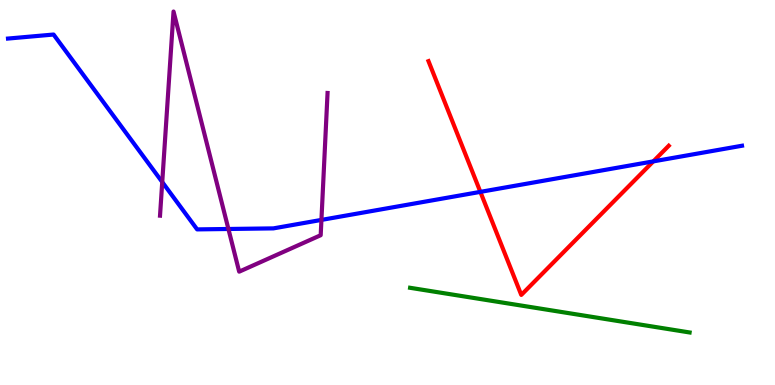[{'lines': ['blue', 'red'], 'intersections': [{'x': 6.2, 'y': 5.02}, {'x': 8.43, 'y': 5.81}]}, {'lines': ['green', 'red'], 'intersections': []}, {'lines': ['purple', 'red'], 'intersections': []}, {'lines': ['blue', 'green'], 'intersections': []}, {'lines': ['blue', 'purple'], 'intersections': [{'x': 2.09, 'y': 5.27}, {'x': 2.95, 'y': 4.05}, {'x': 4.15, 'y': 4.29}]}, {'lines': ['green', 'purple'], 'intersections': []}]